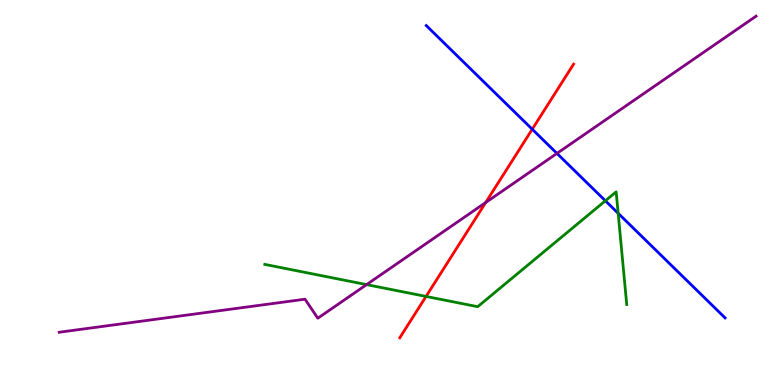[{'lines': ['blue', 'red'], 'intersections': [{'x': 6.87, 'y': 6.64}]}, {'lines': ['green', 'red'], 'intersections': [{'x': 5.5, 'y': 2.3}]}, {'lines': ['purple', 'red'], 'intersections': [{'x': 6.27, 'y': 4.74}]}, {'lines': ['blue', 'green'], 'intersections': [{'x': 7.81, 'y': 4.78}, {'x': 7.98, 'y': 4.46}]}, {'lines': ['blue', 'purple'], 'intersections': [{'x': 7.19, 'y': 6.02}]}, {'lines': ['green', 'purple'], 'intersections': [{'x': 4.73, 'y': 2.61}]}]